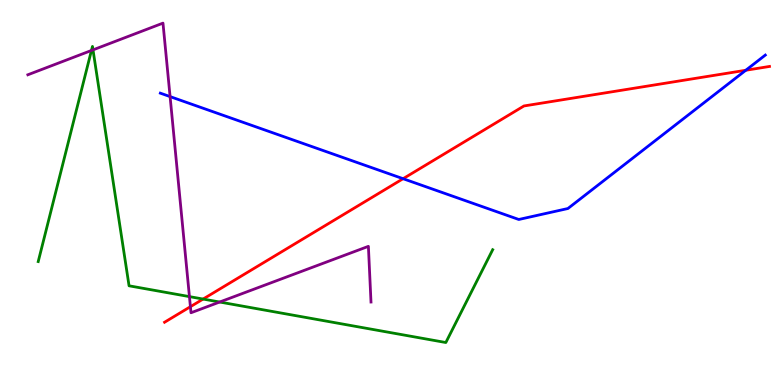[{'lines': ['blue', 'red'], 'intersections': [{'x': 5.2, 'y': 5.36}, {'x': 9.62, 'y': 8.17}]}, {'lines': ['green', 'red'], 'intersections': [{'x': 2.62, 'y': 2.23}]}, {'lines': ['purple', 'red'], 'intersections': [{'x': 2.46, 'y': 2.03}]}, {'lines': ['blue', 'green'], 'intersections': []}, {'lines': ['blue', 'purple'], 'intersections': [{'x': 2.19, 'y': 7.49}]}, {'lines': ['green', 'purple'], 'intersections': [{'x': 1.18, 'y': 8.69}, {'x': 1.2, 'y': 8.7}, {'x': 2.44, 'y': 2.3}, {'x': 2.83, 'y': 2.16}]}]